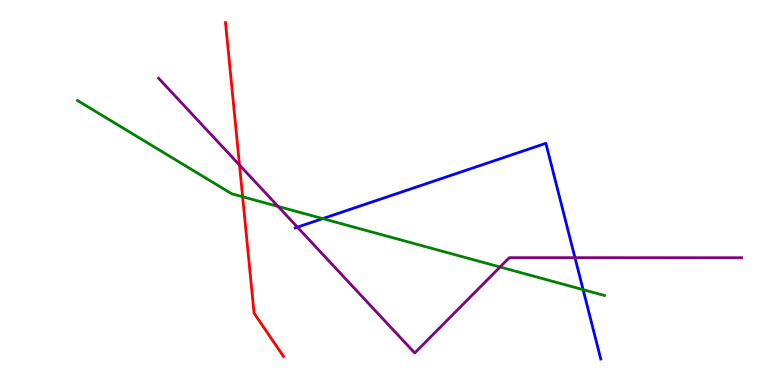[{'lines': ['blue', 'red'], 'intersections': []}, {'lines': ['green', 'red'], 'intersections': [{'x': 3.13, 'y': 4.89}]}, {'lines': ['purple', 'red'], 'intersections': [{'x': 3.09, 'y': 5.71}]}, {'lines': ['blue', 'green'], 'intersections': [{'x': 4.16, 'y': 4.32}, {'x': 7.52, 'y': 2.48}]}, {'lines': ['blue', 'purple'], 'intersections': [{'x': 3.84, 'y': 4.1}, {'x': 7.42, 'y': 3.31}]}, {'lines': ['green', 'purple'], 'intersections': [{'x': 3.59, 'y': 4.64}, {'x': 6.45, 'y': 3.07}]}]